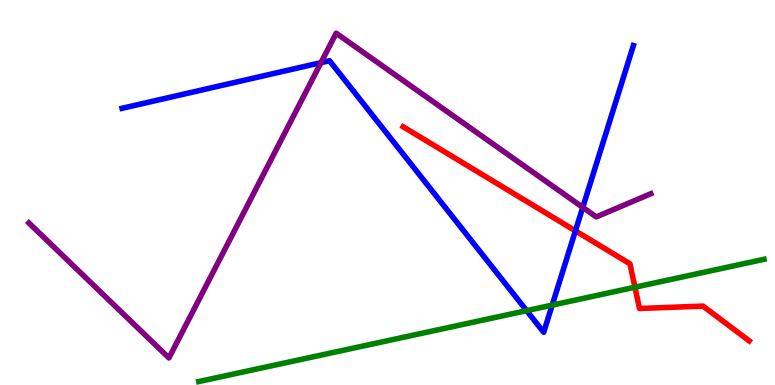[{'lines': ['blue', 'red'], 'intersections': [{'x': 7.42, 'y': 4.0}]}, {'lines': ['green', 'red'], 'intersections': [{'x': 8.19, 'y': 2.54}]}, {'lines': ['purple', 'red'], 'intersections': []}, {'lines': ['blue', 'green'], 'intersections': [{'x': 6.8, 'y': 1.93}, {'x': 7.13, 'y': 2.08}]}, {'lines': ['blue', 'purple'], 'intersections': [{'x': 4.14, 'y': 8.37}, {'x': 7.52, 'y': 4.61}]}, {'lines': ['green', 'purple'], 'intersections': []}]